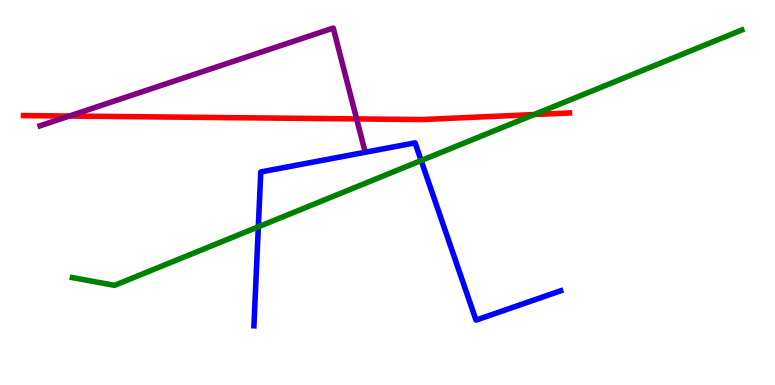[{'lines': ['blue', 'red'], 'intersections': []}, {'lines': ['green', 'red'], 'intersections': [{'x': 6.89, 'y': 7.03}]}, {'lines': ['purple', 'red'], 'intersections': [{'x': 0.895, 'y': 6.99}, {'x': 4.6, 'y': 6.91}]}, {'lines': ['blue', 'green'], 'intersections': [{'x': 3.33, 'y': 4.11}, {'x': 5.43, 'y': 5.83}]}, {'lines': ['blue', 'purple'], 'intersections': []}, {'lines': ['green', 'purple'], 'intersections': []}]